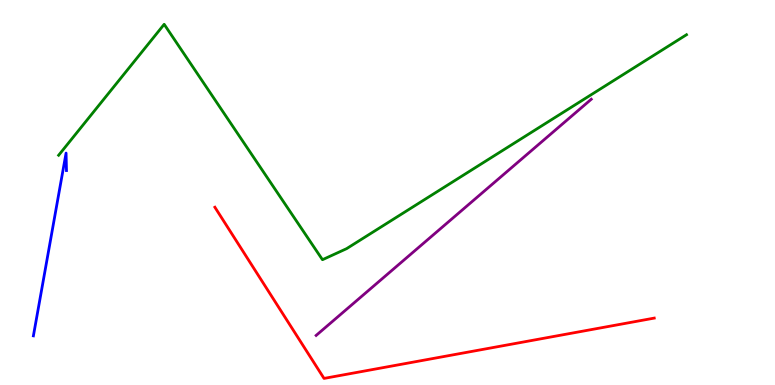[{'lines': ['blue', 'red'], 'intersections': []}, {'lines': ['green', 'red'], 'intersections': []}, {'lines': ['purple', 'red'], 'intersections': []}, {'lines': ['blue', 'green'], 'intersections': []}, {'lines': ['blue', 'purple'], 'intersections': []}, {'lines': ['green', 'purple'], 'intersections': []}]